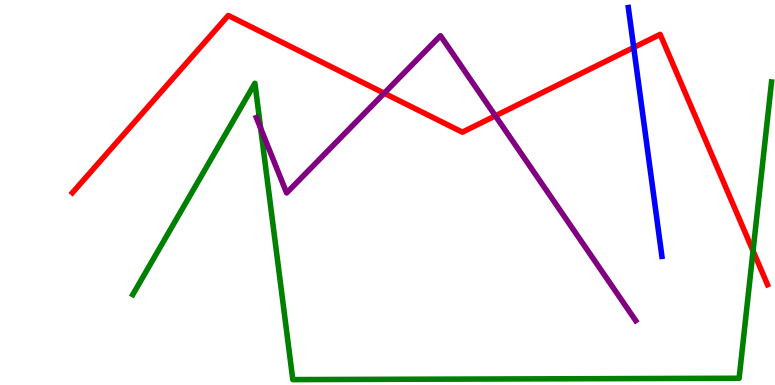[{'lines': ['blue', 'red'], 'intersections': [{'x': 8.18, 'y': 8.77}]}, {'lines': ['green', 'red'], 'intersections': [{'x': 9.72, 'y': 3.48}]}, {'lines': ['purple', 'red'], 'intersections': [{'x': 4.96, 'y': 7.58}, {'x': 6.39, 'y': 6.99}]}, {'lines': ['blue', 'green'], 'intersections': []}, {'lines': ['blue', 'purple'], 'intersections': []}, {'lines': ['green', 'purple'], 'intersections': [{'x': 3.36, 'y': 6.67}]}]